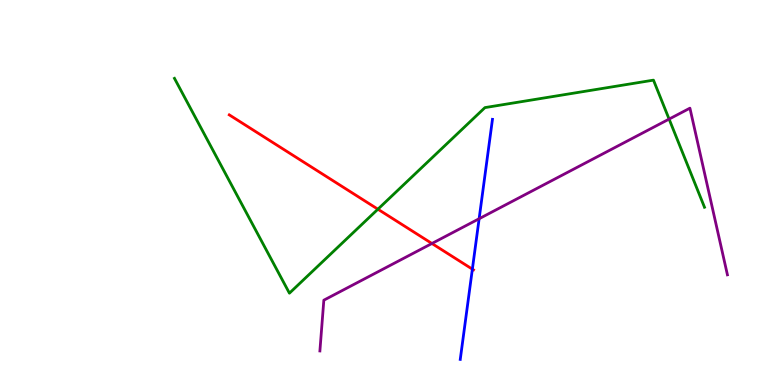[{'lines': ['blue', 'red'], 'intersections': [{'x': 6.1, 'y': 3.01}]}, {'lines': ['green', 'red'], 'intersections': [{'x': 4.88, 'y': 4.57}]}, {'lines': ['purple', 'red'], 'intersections': [{'x': 5.57, 'y': 3.68}]}, {'lines': ['blue', 'green'], 'intersections': []}, {'lines': ['blue', 'purple'], 'intersections': [{'x': 6.18, 'y': 4.32}]}, {'lines': ['green', 'purple'], 'intersections': [{'x': 8.63, 'y': 6.91}]}]